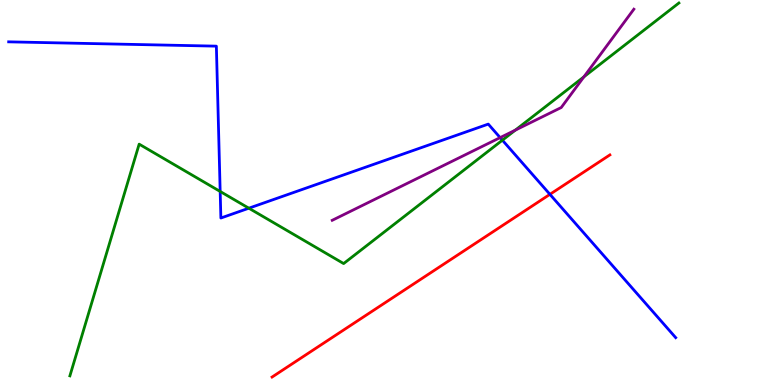[{'lines': ['blue', 'red'], 'intersections': [{'x': 7.1, 'y': 4.95}]}, {'lines': ['green', 'red'], 'intersections': []}, {'lines': ['purple', 'red'], 'intersections': []}, {'lines': ['blue', 'green'], 'intersections': [{'x': 2.84, 'y': 5.03}, {'x': 3.21, 'y': 4.59}, {'x': 6.48, 'y': 6.36}]}, {'lines': ['blue', 'purple'], 'intersections': [{'x': 6.45, 'y': 6.43}]}, {'lines': ['green', 'purple'], 'intersections': [{'x': 6.65, 'y': 6.62}, {'x': 7.53, 'y': 8.0}]}]